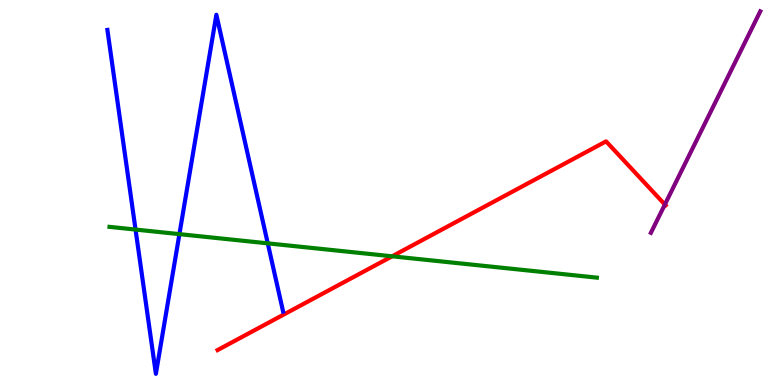[{'lines': ['blue', 'red'], 'intersections': []}, {'lines': ['green', 'red'], 'intersections': [{'x': 5.06, 'y': 3.34}]}, {'lines': ['purple', 'red'], 'intersections': [{'x': 8.58, 'y': 4.69}]}, {'lines': ['blue', 'green'], 'intersections': [{'x': 1.75, 'y': 4.04}, {'x': 2.31, 'y': 3.92}, {'x': 3.46, 'y': 3.68}]}, {'lines': ['blue', 'purple'], 'intersections': []}, {'lines': ['green', 'purple'], 'intersections': []}]